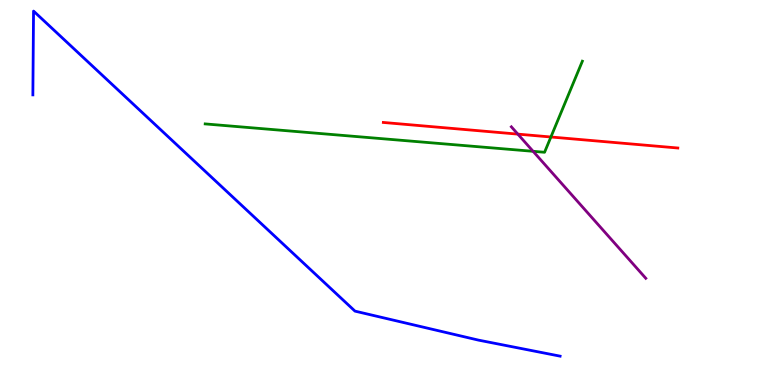[{'lines': ['blue', 'red'], 'intersections': []}, {'lines': ['green', 'red'], 'intersections': [{'x': 7.11, 'y': 6.44}]}, {'lines': ['purple', 'red'], 'intersections': [{'x': 6.68, 'y': 6.52}]}, {'lines': ['blue', 'green'], 'intersections': []}, {'lines': ['blue', 'purple'], 'intersections': []}, {'lines': ['green', 'purple'], 'intersections': [{'x': 6.88, 'y': 6.07}]}]